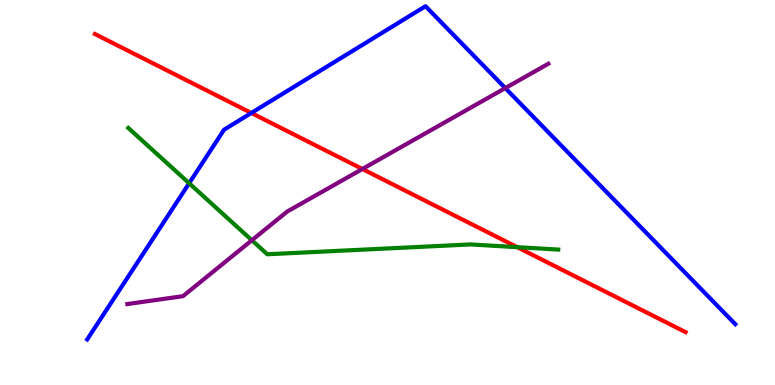[{'lines': ['blue', 'red'], 'intersections': [{'x': 3.24, 'y': 7.07}]}, {'lines': ['green', 'red'], 'intersections': [{'x': 6.67, 'y': 3.58}]}, {'lines': ['purple', 'red'], 'intersections': [{'x': 4.68, 'y': 5.61}]}, {'lines': ['blue', 'green'], 'intersections': [{'x': 2.44, 'y': 5.24}]}, {'lines': ['blue', 'purple'], 'intersections': [{'x': 6.52, 'y': 7.71}]}, {'lines': ['green', 'purple'], 'intersections': [{'x': 3.25, 'y': 3.76}]}]